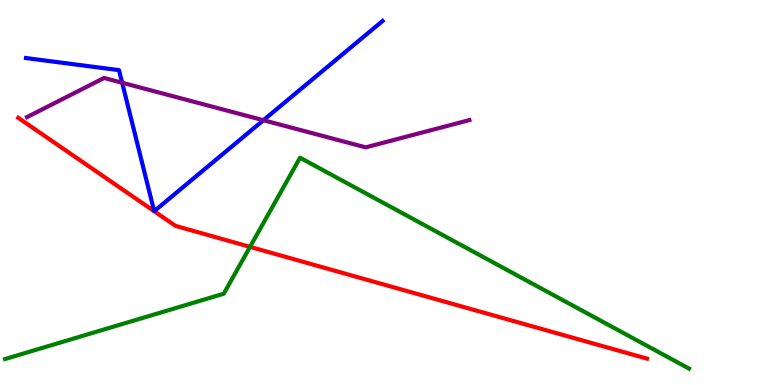[{'lines': ['blue', 'red'], 'intersections': [{'x': 1.99, 'y': 4.51}, {'x': 1.99, 'y': 4.51}]}, {'lines': ['green', 'red'], 'intersections': [{'x': 3.23, 'y': 3.59}]}, {'lines': ['purple', 'red'], 'intersections': []}, {'lines': ['blue', 'green'], 'intersections': []}, {'lines': ['blue', 'purple'], 'intersections': [{'x': 1.58, 'y': 7.85}, {'x': 3.4, 'y': 6.88}]}, {'lines': ['green', 'purple'], 'intersections': []}]